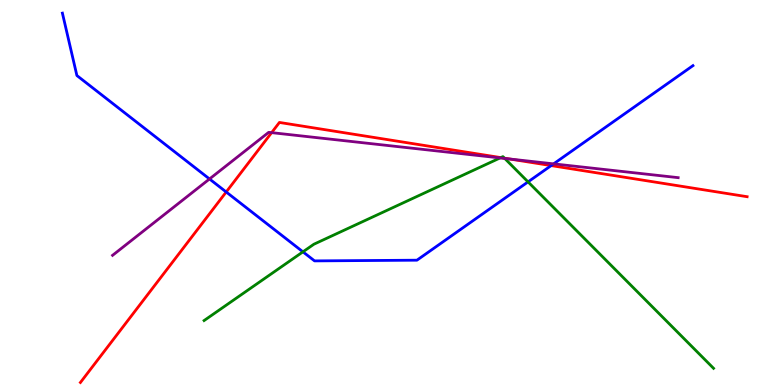[{'lines': ['blue', 'red'], 'intersections': [{'x': 2.92, 'y': 5.01}, {'x': 7.11, 'y': 5.7}]}, {'lines': ['green', 'red'], 'intersections': [{'x': 6.46, 'y': 5.91}, {'x': 6.51, 'y': 5.89}]}, {'lines': ['purple', 'red'], 'intersections': [{'x': 3.5, 'y': 6.55}, {'x': 6.58, 'y': 5.87}]}, {'lines': ['blue', 'green'], 'intersections': [{'x': 3.91, 'y': 3.46}, {'x': 6.81, 'y': 5.28}]}, {'lines': ['blue', 'purple'], 'intersections': [{'x': 2.7, 'y': 5.35}, {'x': 7.14, 'y': 5.74}]}, {'lines': ['green', 'purple'], 'intersections': [{'x': 6.45, 'y': 5.9}, {'x': 6.51, 'y': 5.88}]}]